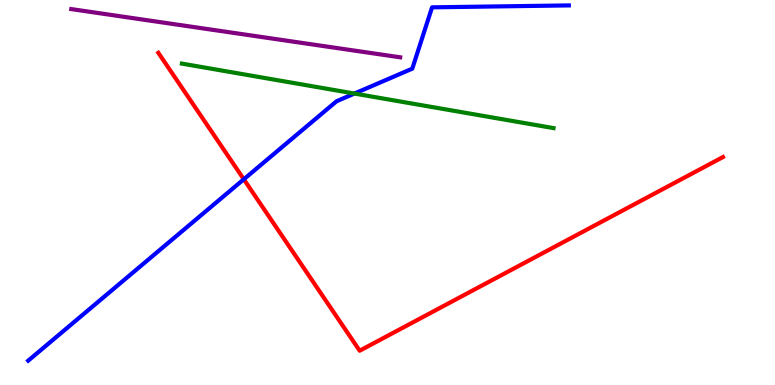[{'lines': ['blue', 'red'], 'intersections': [{'x': 3.15, 'y': 5.34}]}, {'lines': ['green', 'red'], 'intersections': []}, {'lines': ['purple', 'red'], 'intersections': []}, {'lines': ['blue', 'green'], 'intersections': [{'x': 4.57, 'y': 7.57}]}, {'lines': ['blue', 'purple'], 'intersections': []}, {'lines': ['green', 'purple'], 'intersections': []}]